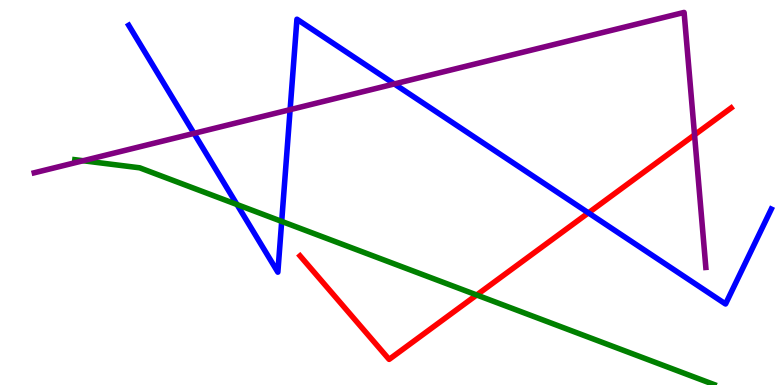[{'lines': ['blue', 'red'], 'intersections': [{'x': 7.59, 'y': 4.47}]}, {'lines': ['green', 'red'], 'intersections': [{'x': 6.15, 'y': 2.34}]}, {'lines': ['purple', 'red'], 'intersections': [{'x': 8.96, 'y': 6.5}]}, {'lines': ['blue', 'green'], 'intersections': [{'x': 3.06, 'y': 4.69}, {'x': 3.63, 'y': 4.25}]}, {'lines': ['blue', 'purple'], 'intersections': [{'x': 2.5, 'y': 6.54}, {'x': 3.74, 'y': 7.15}, {'x': 5.09, 'y': 7.82}]}, {'lines': ['green', 'purple'], 'intersections': [{'x': 1.07, 'y': 5.83}]}]